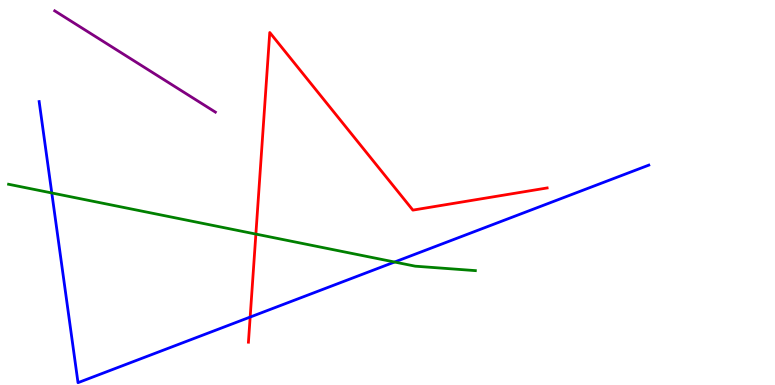[{'lines': ['blue', 'red'], 'intersections': [{'x': 3.23, 'y': 1.76}]}, {'lines': ['green', 'red'], 'intersections': [{'x': 3.3, 'y': 3.92}]}, {'lines': ['purple', 'red'], 'intersections': []}, {'lines': ['blue', 'green'], 'intersections': [{'x': 0.668, 'y': 4.99}, {'x': 5.09, 'y': 3.19}]}, {'lines': ['blue', 'purple'], 'intersections': []}, {'lines': ['green', 'purple'], 'intersections': []}]